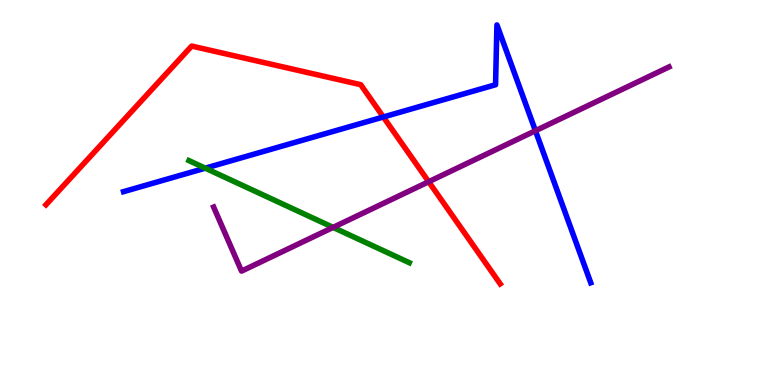[{'lines': ['blue', 'red'], 'intersections': [{'x': 4.95, 'y': 6.96}]}, {'lines': ['green', 'red'], 'intersections': []}, {'lines': ['purple', 'red'], 'intersections': [{'x': 5.53, 'y': 5.28}]}, {'lines': ['blue', 'green'], 'intersections': [{'x': 2.65, 'y': 5.63}]}, {'lines': ['blue', 'purple'], 'intersections': [{'x': 6.91, 'y': 6.6}]}, {'lines': ['green', 'purple'], 'intersections': [{'x': 4.3, 'y': 4.09}]}]